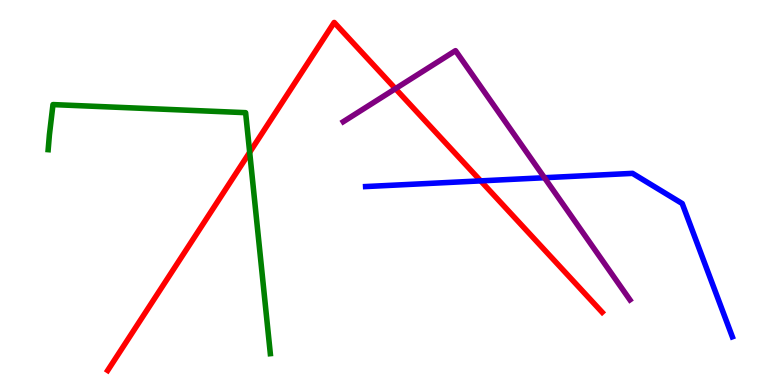[{'lines': ['blue', 'red'], 'intersections': [{'x': 6.2, 'y': 5.3}]}, {'lines': ['green', 'red'], 'intersections': [{'x': 3.22, 'y': 6.04}]}, {'lines': ['purple', 'red'], 'intersections': [{'x': 5.1, 'y': 7.7}]}, {'lines': ['blue', 'green'], 'intersections': []}, {'lines': ['blue', 'purple'], 'intersections': [{'x': 7.03, 'y': 5.38}]}, {'lines': ['green', 'purple'], 'intersections': []}]